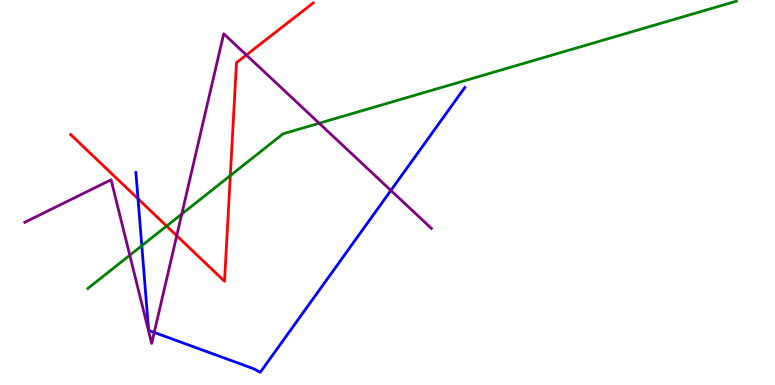[{'lines': ['blue', 'red'], 'intersections': [{'x': 1.78, 'y': 4.84}]}, {'lines': ['green', 'red'], 'intersections': [{'x': 2.15, 'y': 4.13}, {'x': 2.97, 'y': 5.44}]}, {'lines': ['purple', 'red'], 'intersections': [{'x': 2.28, 'y': 3.88}, {'x': 3.18, 'y': 8.57}]}, {'lines': ['blue', 'green'], 'intersections': [{'x': 1.83, 'y': 3.62}]}, {'lines': ['blue', 'purple'], 'intersections': [{'x': 1.99, 'y': 1.37}, {'x': 5.04, 'y': 5.05}]}, {'lines': ['green', 'purple'], 'intersections': [{'x': 1.67, 'y': 3.37}, {'x': 2.35, 'y': 4.44}, {'x': 4.12, 'y': 6.8}]}]